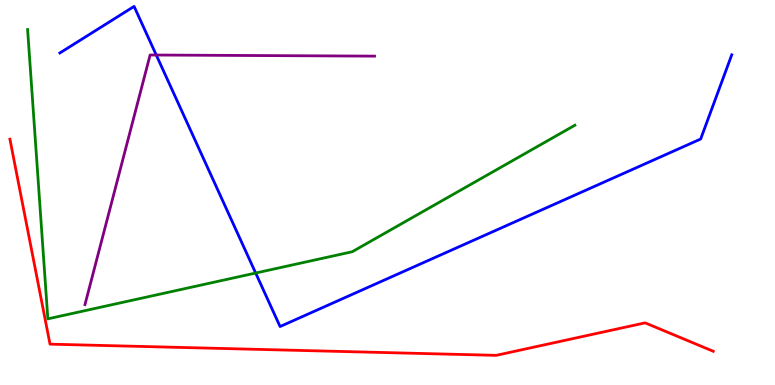[{'lines': ['blue', 'red'], 'intersections': []}, {'lines': ['green', 'red'], 'intersections': []}, {'lines': ['purple', 'red'], 'intersections': []}, {'lines': ['blue', 'green'], 'intersections': [{'x': 3.3, 'y': 2.91}]}, {'lines': ['blue', 'purple'], 'intersections': [{'x': 2.02, 'y': 8.57}]}, {'lines': ['green', 'purple'], 'intersections': []}]